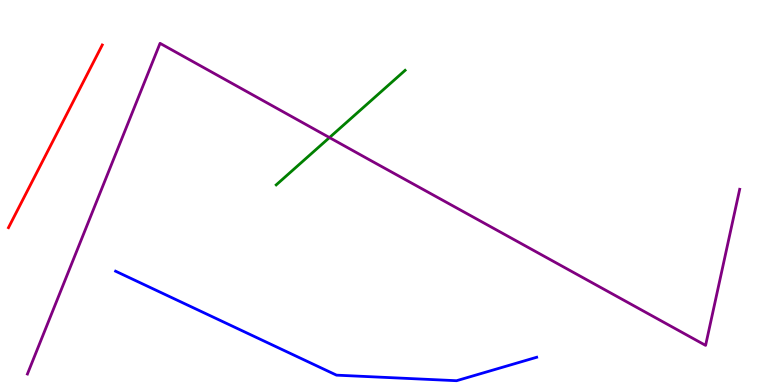[{'lines': ['blue', 'red'], 'intersections': []}, {'lines': ['green', 'red'], 'intersections': []}, {'lines': ['purple', 'red'], 'intersections': []}, {'lines': ['blue', 'green'], 'intersections': []}, {'lines': ['blue', 'purple'], 'intersections': []}, {'lines': ['green', 'purple'], 'intersections': [{'x': 4.25, 'y': 6.43}]}]